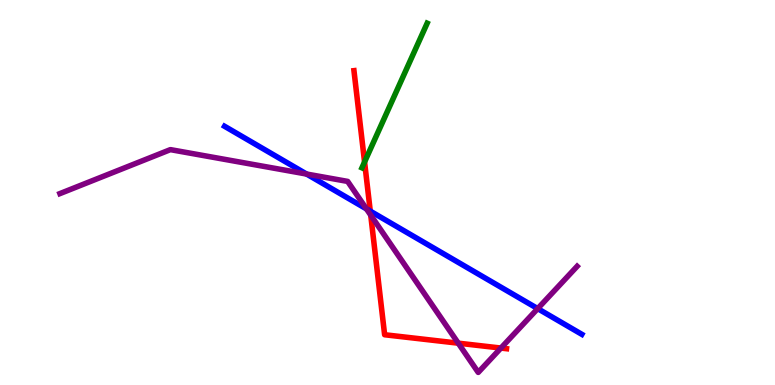[{'lines': ['blue', 'red'], 'intersections': [{'x': 4.78, 'y': 4.52}]}, {'lines': ['green', 'red'], 'intersections': [{'x': 4.7, 'y': 5.79}]}, {'lines': ['purple', 'red'], 'intersections': [{'x': 4.78, 'y': 4.41}, {'x': 5.91, 'y': 1.09}, {'x': 6.46, 'y': 0.96}]}, {'lines': ['blue', 'green'], 'intersections': []}, {'lines': ['blue', 'purple'], 'intersections': [{'x': 3.96, 'y': 5.48}, {'x': 4.73, 'y': 4.57}, {'x': 6.94, 'y': 1.98}]}, {'lines': ['green', 'purple'], 'intersections': []}]